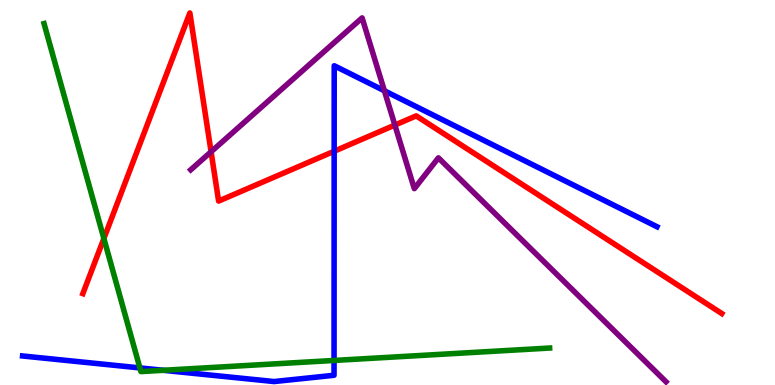[{'lines': ['blue', 'red'], 'intersections': [{'x': 4.31, 'y': 6.07}]}, {'lines': ['green', 'red'], 'intersections': [{'x': 1.34, 'y': 3.81}]}, {'lines': ['purple', 'red'], 'intersections': [{'x': 2.72, 'y': 6.06}, {'x': 5.1, 'y': 6.75}]}, {'lines': ['blue', 'green'], 'intersections': [{'x': 1.81, 'y': 0.444}, {'x': 2.11, 'y': 0.382}, {'x': 4.31, 'y': 0.638}]}, {'lines': ['blue', 'purple'], 'intersections': [{'x': 4.96, 'y': 7.64}]}, {'lines': ['green', 'purple'], 'intersections': []}]